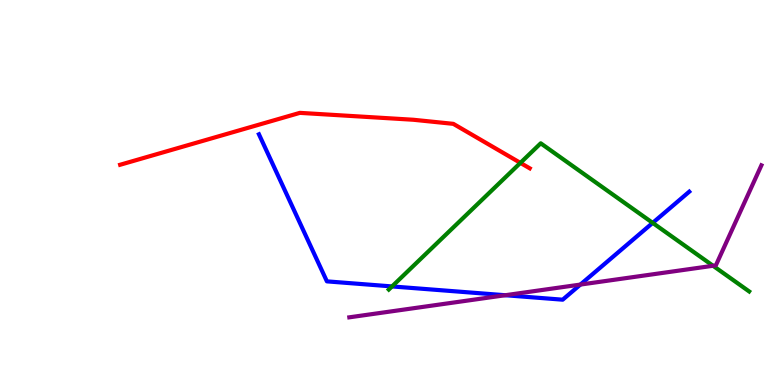[{'lines': ['blue', 'red'], 'intersections': []}, {'lines': ['green', 'red'], 'intersections': [{'x': 6.71, 'y': 5.77}]}, {'lines': ['purple', 'red'], 'intersections': []}, {'lines': ['blue', 'green'], 'intersections': [{'x': 5.06, 'y': 2.56}, {'x': 8.42, 'y': 4.21}]}, {'lines': ['blue', 'purple'], 'intersections': [{'x': 6.52, 'y': 2.33}, {'x': 7.49, 'y': 2.61}]}, {'lines': ['green', 'purple'], 'intersections': [{'x': 9.2, 'y': 3.1}]}]